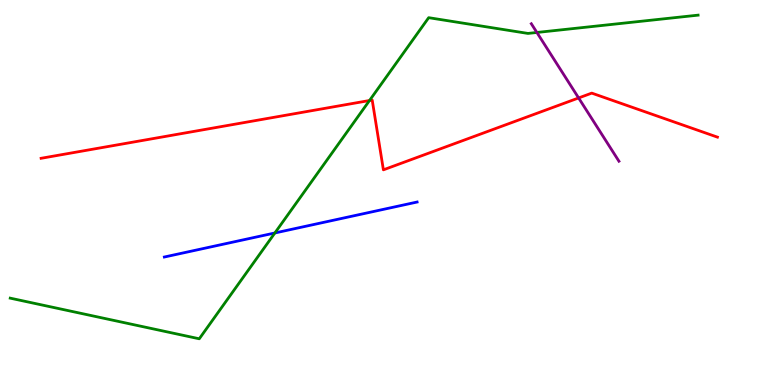[{'lines': ['blue', 'red'], 'intersections': []}, {'lines': ['green', 'red'], 'intersections': [{'x': 4.77, 'y': 7.39}]}, {'lines': ['purple', 'red'], 'intersections': [{'x': 7.47, 'y': 7.46}]}, {'lines': ['blue', 'green'], 'intersections': [{'x': 3.55, 'y': 3.95}]}, {'lines': ['blue', 'purple'], 'intersections': []}, {'lines': ['green', 'purple'], 'intersections': [{'x': 6.93, 'y': 9.16}]}]